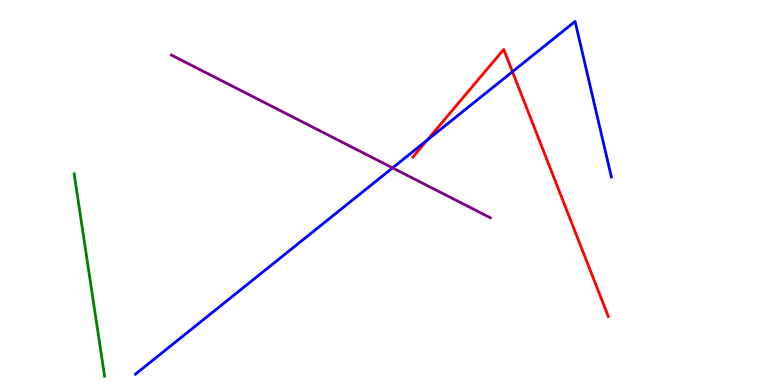[{'lines': ['blue', 'red'], 'intersections': [{'x': 5.51, 'y': 6.36}, {'x': 6.61, 'y': 8.14}]}, {'lines': ['green', 'red'], 'intersections': []}, {'lines': ['purple', 'red'], 'intersections': []}, {'lines': ['blue', 'green'], 'intersections': []}, {'lines': ['blue', 'purple'], 'intersections': [{'x': 5.07, 'y': 5.64}]}, {'lines': ['green', 'purple'], 'intersections': []}]